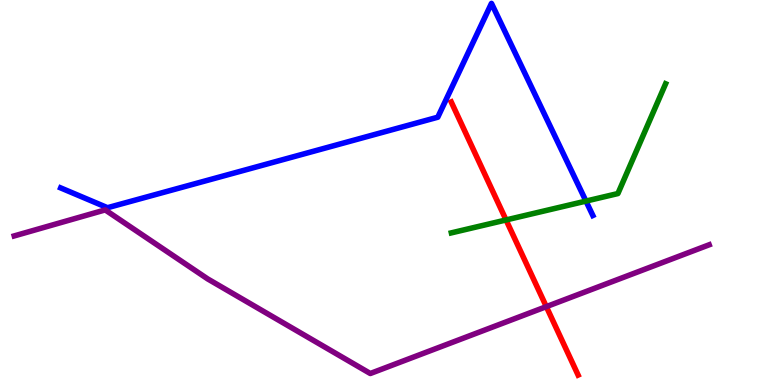[{'lines': ['blue', 'red'], 'intersections': []}, {'lines': ['green', 'red'], 'intersections': [{'x': 6.53, 'y': 4.29}]}, {'lines': ['purple', 'red'], 'intersections': [{'x': 7.05, 'y': 2.04}]}, {'lines': ['blue', 'green'], 'intersections': [{'x': 7.56, 'y': 4.78}]}, {'lines': ['blue', 'purple'], 'intersections': []}, {'lines': ['green', 'purple'], 'intersections': []}]